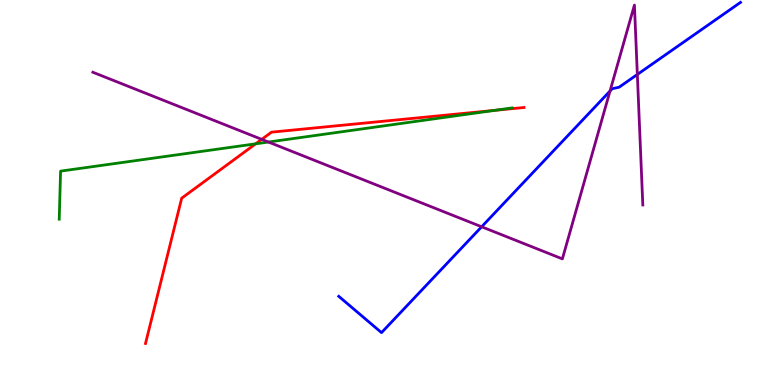[{'lines': ['blue', 'red'], 'intersections': []}, {'lines': ['green', 'red'], 'intersections': [{'x': 3.3, 'y': 6.26}, {'x': 6.38, 'y': 7.13}]}, {'lines': ['purple', 'red'], 'intersections': [{'x': 3.38, 'y': 6.38}]}, {'lines': ['blue', 'green'], 'intersections': []}, {'lines': ['blue', 'purple'], 'intersections': [{'x': 6.21, 'y': 4.11}, {'x': 7.87, 'y': 7.64}, {'x': 8.22, 'y': 8.07}]}, {'lines': ['green', 'purple'], 'intersections': [{'x': 3.46, 'y': 6.31}]}]